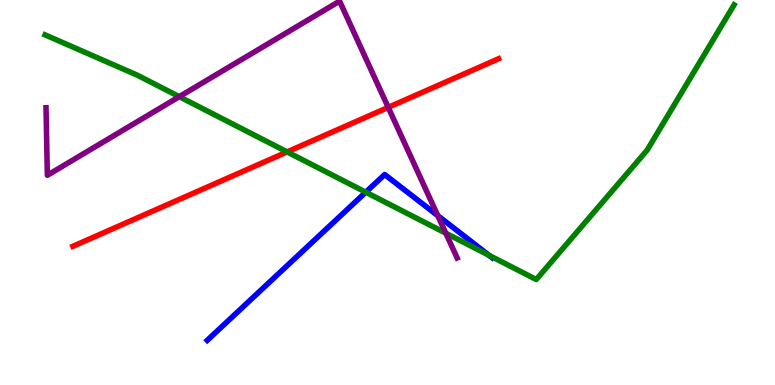[{'lines': ['blue', 'red'], 'intersections': []}, {'lines': ['green', 'red'], 'intersections': [{'x': 3.7, 'y': 6.05}]}, {'lines': ['purple', 'red'], 'intersections': [{'x': 5.01, 'y': 7.21}]}, {'lines': ['blue', 'green'], 'intersections': [{'x': 4.72, 'y': 5.01}, {'x': 6.31, 'y': 3.37}]}, {'lines': ['blue', 'purple'], 'intersections': [{'x': 5.65, 'y': 4.4}]}, {'lines': ['green', 'purple'], 'intersections': [{'x': 2.31, 'y': 7.49}, {'x': 5.75, 'y': 3.94}]}]